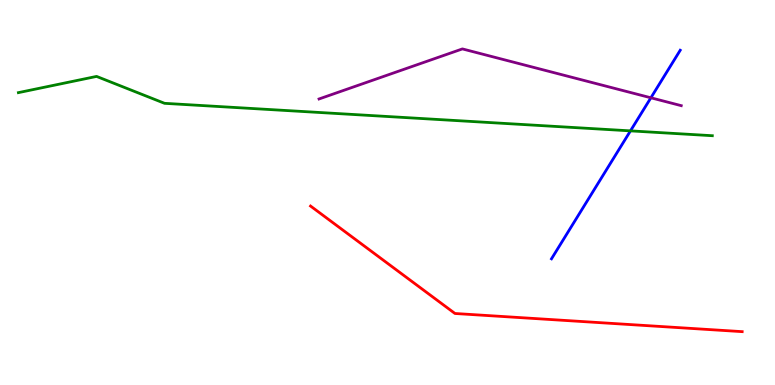[{'lines': ['blue', 'red'], 'intersections': []}, {'lines': ['green', 'red'], 'intersections': []}, {'lines': ['purple', 'red'], 'intersections': []}, {'lines': ['blue', 'green'], 'intersections': [{'x': 8.13, 'y': 6.6}]}, {'lines': ['blue', 'purple'], 'intersections': [{'x': 8.4, 'y': 7.46}]}, {'lines': ['green', 'purple'], 'intersections': []}]